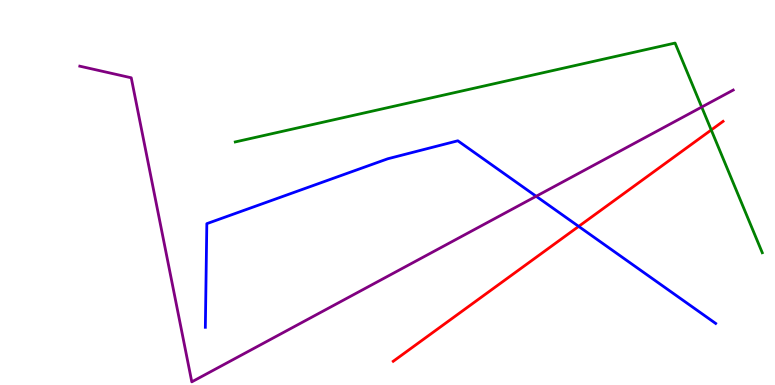[{'lines': ['blue', 'red'], 'intersections': [{'x': 7.47, 'y': 4.12}]}, {'lines': ['green', 'red'], 'intersections': [{'x': 9.18, 'y': 6.62}]}, {'lines': ['purple', 'red'], 'intersections': []}, {'lines': ['blue', 'green'], 'intersections': []}, {'lines': ['blue', 'purple'], 'intersections': [{'x': 6.92, 'y': 4.9}]}, {'lines': ['green', 'purple'], 'intersections': [{'x': 9.05, 'y': 7.22}]}]